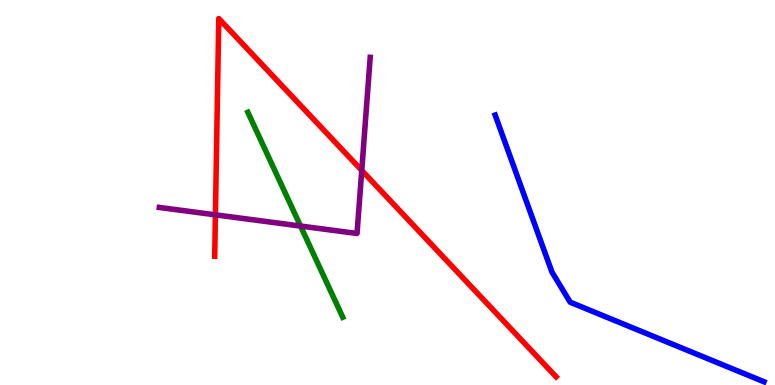[{'lines': ['blue', 'red'], 'intersections': []}, {'lines': ['green', 'red'], 'intersections': []}, {'lines': ['purple', 'red'], 'intersections': [{'x': 2.78, 'y': 4.42}, {'x': 4.67, 'y': 5.57}]}, {'lines': ['blue', 'green'], 'intersections': []}, {'lines': ['blue', 'purple'], 'intersections': []}, {'lines': ['green', 'purple'], 'intersections': [{'x': 3.88, 'y': 4.13}]}]